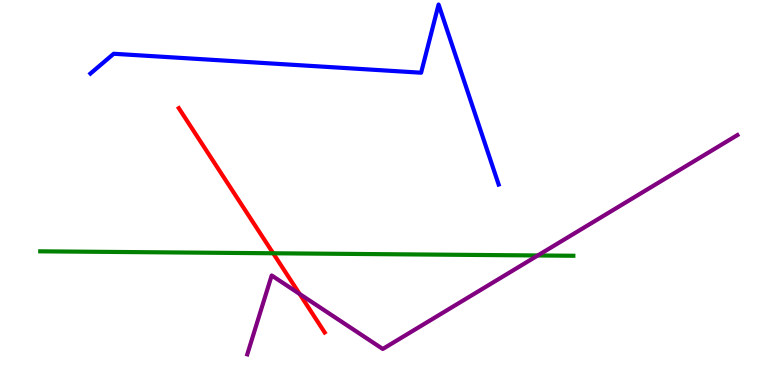[{'lines': ['blue', 'red'], 'intersections': []}, {'lines': ['green', 'red'], 'intersections': [{'x': 3.52, 'y': 3.42}]}, {'lines': ['purple', 'red'], 'intersections': [{'x': 3.87, 'y': 2.36}]}, {'lines': ['blue', 'green'], 'intersections': []}, {'lines': ['blue', 'purple'], 'intersections': []}, {'lines': ['green', 'purple'], 'intersections': [{'x': 6.94, 'y': 3.36}]}]